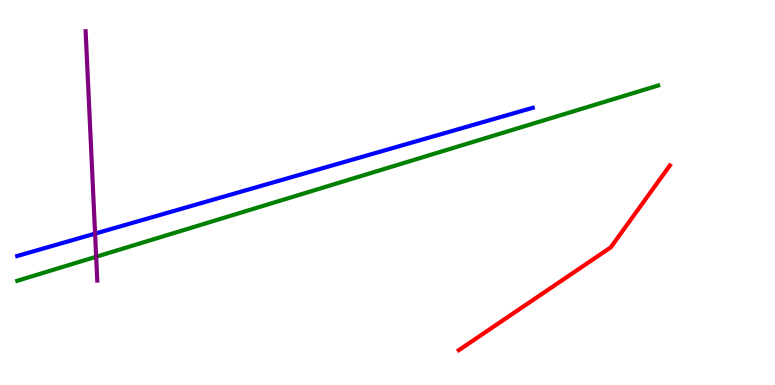[{'lines': ['blue', 'red'], 'intersections': []}, {'lines': ['green', 'red'], 'intersections': []}, {'lines': ['purple', 'red'], 'intersections': []}, {'lines': ['blue', 'green'], 'intersections': []}, {'lines': ['blue', 'purple'], 'intersections': [{'x': 1.23, 'y': 3.93}]}, {'lines': ['green', 'purple'], 'intersections': [{'x': 1.24, 'y': 3.33}]}]